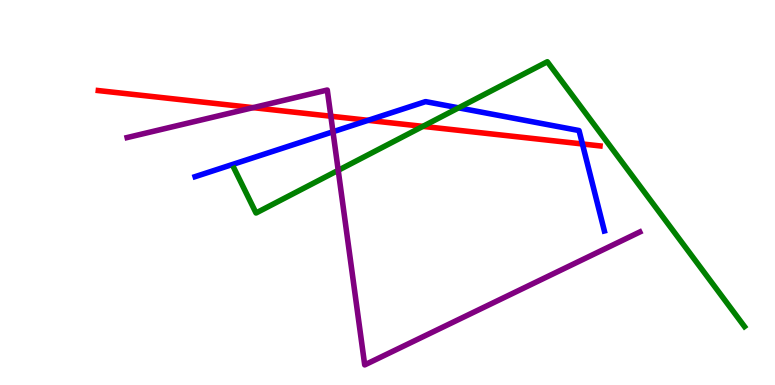[{'lines': ['blue', 'red'], 'intersections': [{'x': 4.75, 'y': 6.87}, {'x': 7.52, 'y': 6.26}]}, {'lines': ['green', 'red'], 'intersections': [{'x': 5.46, 'y': 6.72}]}, {'lines': ['purple', 'red'], 'intersections': [{'x': 3.27, 'y': 7.2}, {'x': 4.27, 'y': 6.98}]}, {'lines': ['blue', 'green'], 'intersections': [{'x': 5.92, 'y': 7.2}]}, {'lines': ['blue', 'purple'], 'intersections': [{'x': 4.3, 'y': 6.58}]}, {'lines': ['green', 'purple'], 'intersections': [{'x': 4.36, 'y': 5.58}]}]